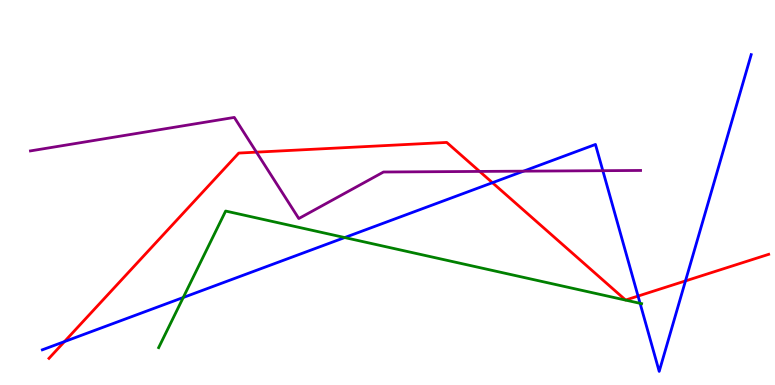[{'lines': ['blue', 'red'], 'intersections': [{'x': 0.832, 'y': 1.13}, {'x': 6.35, 'y': 5.25}, {'x': 8.23, 'y': 2.31}, {'x': 8.84, 'y': 2.7}]}, {'lines': ['green', 'red'], 'intersections': []}, {'lines': ['purple', 'red'], 'intersections': [{'x': 3.31, 'y': 6.05}, {'x': 6.19, 'y': 5.55}]}, {'lines': ['blue', 'green'], 'intersections': [{'x': 2.36, 'y': 2.27}, {'x': 4.45, 'y': 3.83}, {'x': 8.26, 'y': 2.12}]}, {'lines': ['blue', 'purple'], 'intersections': [{'x': 6.76, 'y': 5.55}, {'x': 7.78, 'y': 5.57}]}, {'lines': ['green', 'purple'], 'intersections': []}]